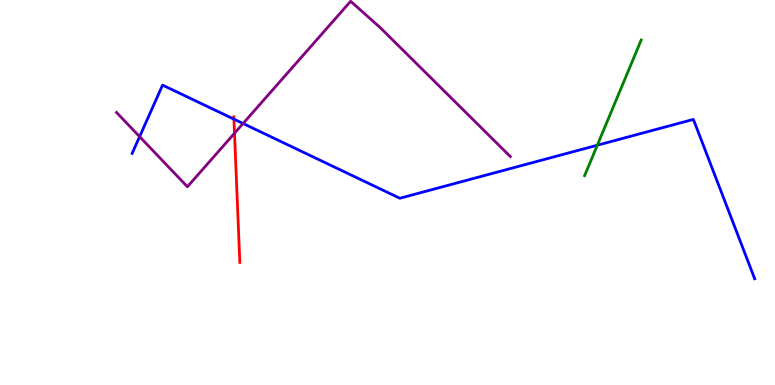[{'lines': ['blue', 'red'], 'intersections': [{'x': 3.02, 'y': 6.91}]}, {'lines': ['green', 'red'], 'intersections': []}, {'lines': ['purple', 'red'], 'intersections': [{'x': 3.03, 'y': 6.54}]}, {'lines': ['blue', 'green'], 'intersections': [{'x': 7.71, 'y': 6.23}]}, {'lines': ['blue', 'purple'], 'intersections': [{'x': 1.8, 'y': 6.45}, {'x': 3.14, 'y': 6.79}]}, {'lines': ['green', 'purple'], 'intersections': []}]